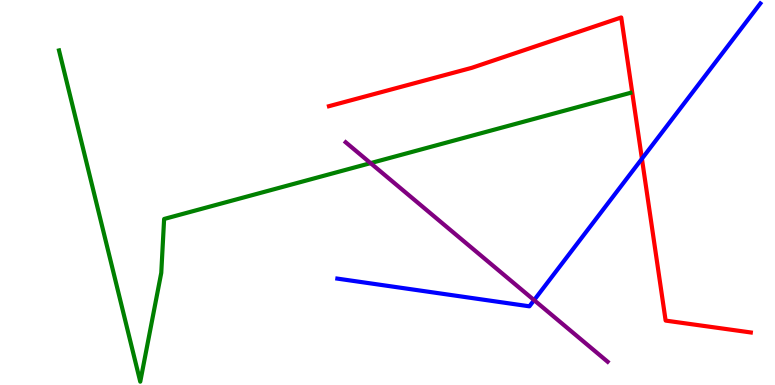[{'lines': ['blue', 'red'], 'intersections': [{'x': 8.28, 'y': 5.88}]}, {'lines': ['green', 'red'], 'intersections': []}, {'lines': ['purple', 'red'], 'intersections': []}, {'lines': ['blue', 'green'], 'intersections': []}, {'lines': ['blue', 'purple'], 'intersections': [{'x': 6.89, 'y': 2.2}]}, {'lines': ['green', 'purple'], 'intersections': [{'x': 4.78, 'y': 5.76}]}]